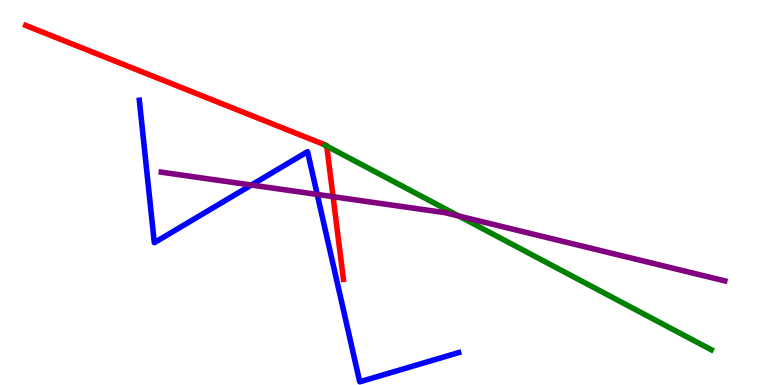[{'lines': ['blue', 'red'], 'intersections': []}, {'lines': ['green', 'red'], 'intersections': [{'x': 4.22, 'y': 6.21}]}, {'lines': ['purple', 'red'], 'intersections': [{'x': 4.3, 'y': 4.89}]}, {'lines': ['blue', 'green'], 'intersections': []}, {'lines': ['blue', 'purple'], 'intersections': [{'x': 3.24, 'y': 5.19}, {'x': 4.09, 'y': 4.95}]}, {'lines': ['green', 'purple'], 'intersections': [{'x': 5.92, 'y': 4.39}]}]